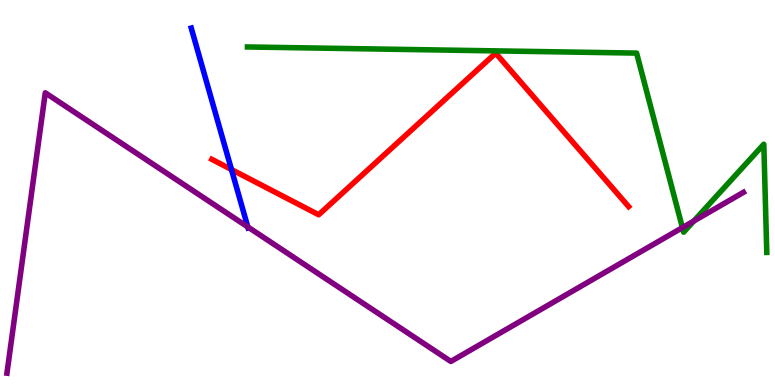[{'lines': ['blue', 'red'], 'intersections': [{'x': 2.99, 'y': 5.6}]}, {'lines': ['green', 'red'], 'intersections': []}, {'lines': ['purple', 'red'], 'intersections': []}, {'lines': ['blue', 'green'], 'intersections': []}, {'lines': ['blue', 'purple'], 'intersections': [{'x': 3.2, 'y': 4.11}]}, {'lines': ['green', 'purple'], 'intersections': [{'x': 8.81, 'y': 4.09}, {'x': 8.95, 'y': 4.26}]}]